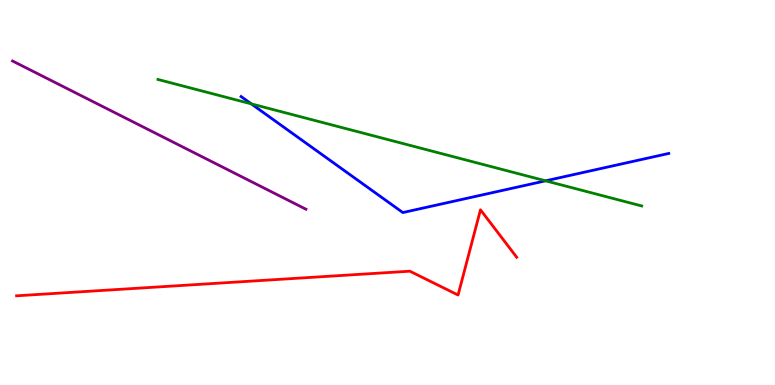[{'lines': ['blue', 'red'], 'intersections': []}, {'lines': ['green', 'red'], 'intersections': []}, {'lines': ['purple', 'red'], 'intersections': []}, {'lines': ['blue', 'green'], 'intersections': [{'x': 3.24, 'y': 7.3}, {'x': 7.04, 'y': 5.3}]}, {'lines': ['blue', 'purple'], 'intersections': []}, {'lines': ['green', 'purple'], 'intersections': []}]